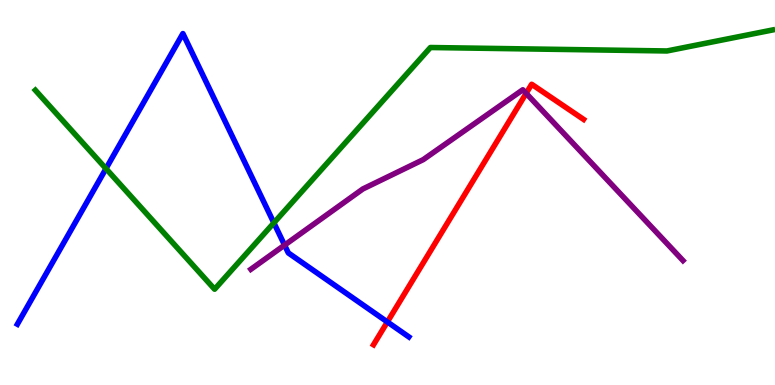[{'lines': ['blue', 'red'], 'intersections': [{'x': 5.0, 'y': 1.64}]}, {'lines': ['green', 'red'], 'intersections': []}, {'lines': ['purple', 'red'], 'intersections': [{'x': 6.79, 'y': 7.58}]}, {'lines': ['blue', 'green'], 'intersections': [{'x': 1.37, 'y': 5.62}, {'x': 3.53, 'y': 4.21}]}, {'lines': ['blue', 'purple'], 'intersections': [{'x': 3.67, 'y': 3.63}]}, {'lines': ['green', 'purple'], 'intersections': []}]